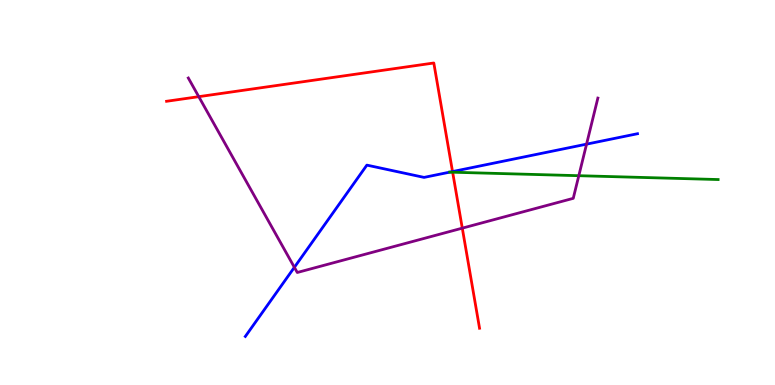[{'lines': ['blue', 'red'], 'intersections': [{'x': 5.84, 'y': 5.54}]}, {'lines': ['green', 'red'], 'intersections': [{'x': 5.84, 'y': 5.53}]}, {'lines': ['purple', 'red'], 'intersections': [{'x': 2.56, 'y': 7.49}, {'x': 5.97, 'y': 4.07}]}, {'lines': ['blue', 'green'], 'intersections': [{'x': 5.8, 'y': 5.53}]}, {'lines': ['blue', 'purple'], 'intersections': [{'x': 3.8, 'y': 3.06}, {'x': 7.57, 'y': 6.26}]}, {'lines': ['green', 'purple'], 'intersections': [{'x': 7.47, 'y': 5.44}]}]